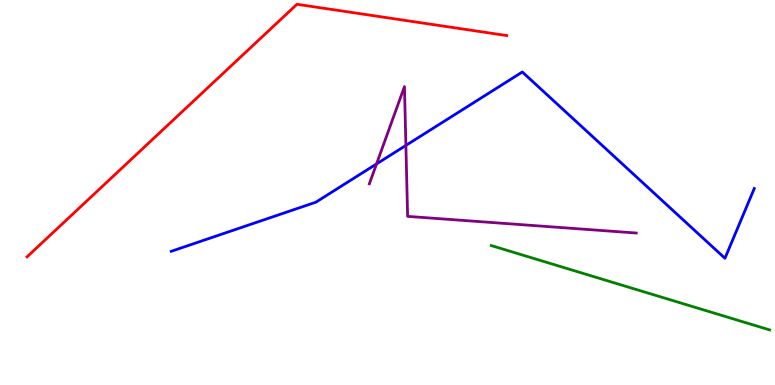[{'lines': ['blue', 'red'], 'intersections': []}, {'lines': ['green', 'red'], 'intersections': []}, {'lines': ['purple', 'red'], 'intersections': []}, {'lines': ['blue', 'green'], 'intersections': []}, {'lines': ['blue', 'purple'], 'intersections': [{'x': 4.86, 'y': 5.74}, {'x': 5.24, 'y': 6.22}]}, {'lines': ['green', 'purple'], 'intersections': []}]